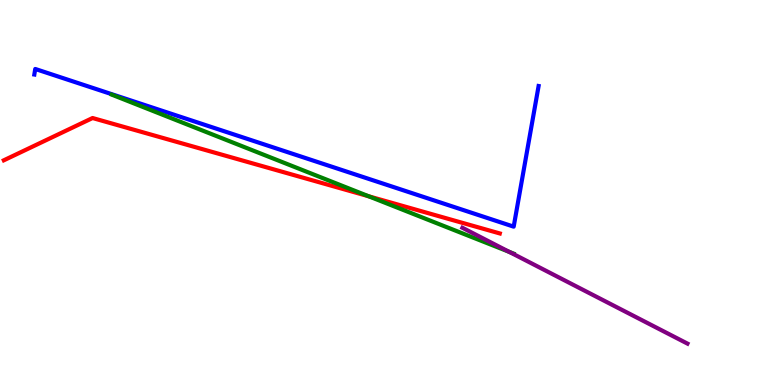[{'lines': ['blue', 'red'], 'intersections': []}, {'lines': ['green', 'red'], 'intersections': [{'x': 4.76, 'y': 4.9}]}, {'lines': ['purple', 'red'], 'intersections': []}, {'lines': ['blue', 'green'], 'intersections': []}, {'lines': ['blue', 'purple'], 'intersections': []}, {'lines': ['green', 'purple'], 'intersections': [{'x': 6.57, 'y': 3.46}]}]